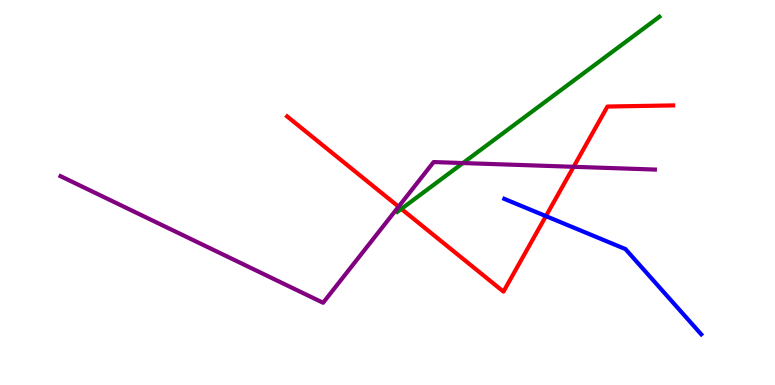[{'lines': ['blue', 'red'], 'intersections': [{'x': 7.04, 'y': 4.39}]}, {'lines': ['green', 'red'], 'intersections': [{'x': 5.18, 'y': 4.57}]}, {'lines': ['purple', 'red'], 'intersections': [{'x': 5.14, 'y': 4.63}, {'x': 7.4, 'y': 5.67}]}, {'lines': ['blue', 'green'], 'intersections': []}, {'lines': ['blue', 'purple'], 'intersections': []}, {'lines': ['green', 'purple'], 'intersections': [{'x': 5.97, 'y': 5.76}]}]